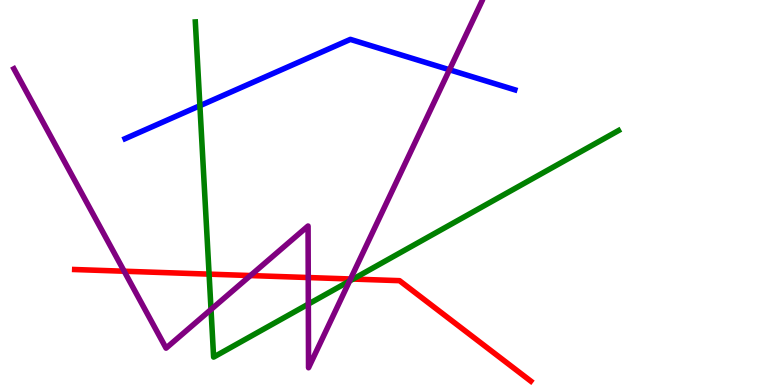[{'lines': ['blue', 'red'], 'intersections': []}, {'lines': ['green', 'red'], 'intersections': [{'x': 2.7, 'y': 2.88}, {'x': 4.56, 'y': 2.75}]}, {'lines': ['purple', 'red'], 'intersections': [{'x': 1.6, 'y': 2.96}, {'x': 3.23, 'y': 2.84}, {'x': 3.98, 'y': 2.79}, {'x': 4.52, 'y': 2.75}]}, {'lines': ['blue', 'green'], 'intersections': [{'x': 2.58, 'y': 7.25}]}, {'lines': ['blue', 'purple'], 'intersections': [{'x': 5.8, 'y': 8.19}]}, {'lines': ['green', 'purple'], 'intersections': [{'x': 2.72, 'y': 1.96}, {'x': 3.98, 'y': 2.1}, {'x': 4.51, 'y': 2.7}]}]